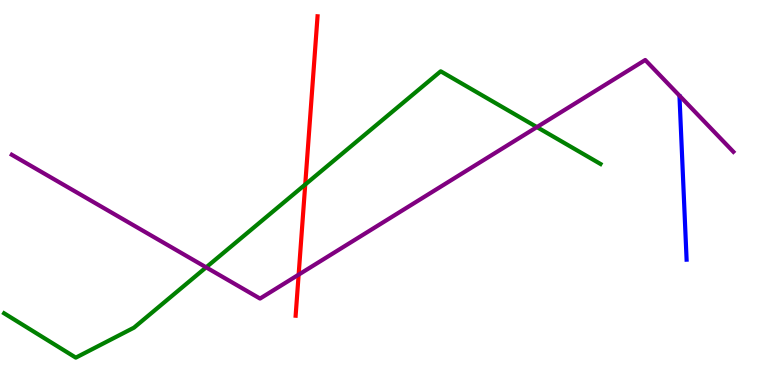[{'lines': ['blue', 'red'], 'intersections': []}, {'lines': ['green', 'red'], 'intersections': [{'x': 3.94, 'y': 5.21}]}, {'lines': ['purple', 'red'], 'intersections': [{'x': 3.85, 'y': 2.87}]}, {'lines': ['blue', 'green'], 'intersections': []}, {'lines': ['blue', 'purple'], 'intersections': []}, {'lines': ['green', 'purple'], 'intersections': [{'x': 2.66, 'y': 3.06}, {'x': 6.93, 'y': 6.7}]}]